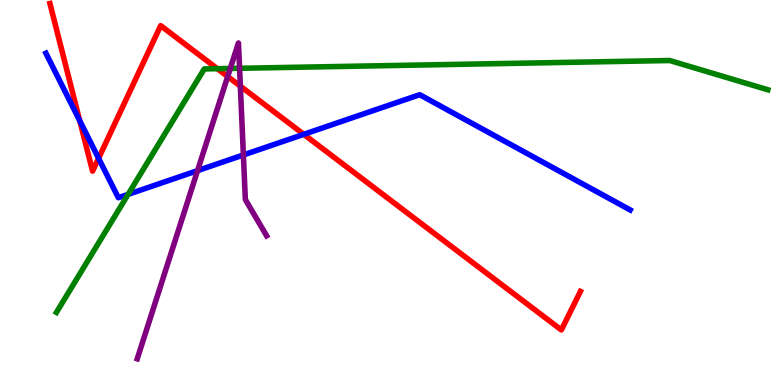[{'lines': ['blue', 'red'], 'intersections': [{'x': 1.03, 'y': 6.86}, {'x': 1.27, 'y': 5.89}, {'x': 3.92, 'y': 6.51}]}, {'lines': ['green', 'red'], 'intersections': [{'x': 2.8, 'y': 8.22}]}, {'lines': ['purple', 'red'], 'intersections': [{'x': 2.94, 'y': 8.01}, {'x': 3.1, 'y': 7.76}]}, {'lines': ['blue', 'green'], 'intersections': [{'x': 1.65, 'y': 4.95}]}, {'lines': ['blue', 'purple'], 'intersections': [{'x': 2.55, 'y': 5.57}, {'x': 3.14, 'y': 5.97}]}, {'lines': ['green', 'purple'], 'intersections': [{'x': 2.97, 'y': 8.22}, {'x': 3.09, 'y': 8.23}]}]